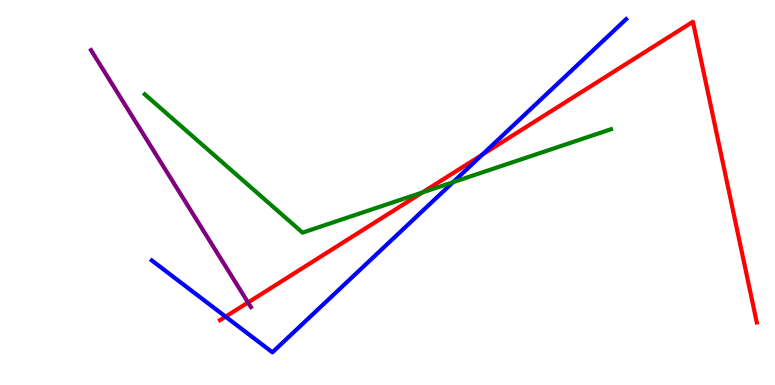[{'lines': ['blue', 'red'], 'intersections': [{'x': 2.91, 'y': 1.78}, {'x': 6.22, 'y': 5.98}]}, {'lines': ['green', 'red'], 'intersections': [{'x': 5.45, 'y': 5.0}]}, {'lines': ['purple', 'red'], 'intersections': [{'x': 3.2, 'y': 2.14}]}, {'lines': ['blue', 'green'], 'intersections': [{'x': 5.85, 'y': 5.27}]}, {'lines': ['blue', 'purple'], 'intersections': []}, {'lines': ['green', 'purple'], 'intersections': []}]